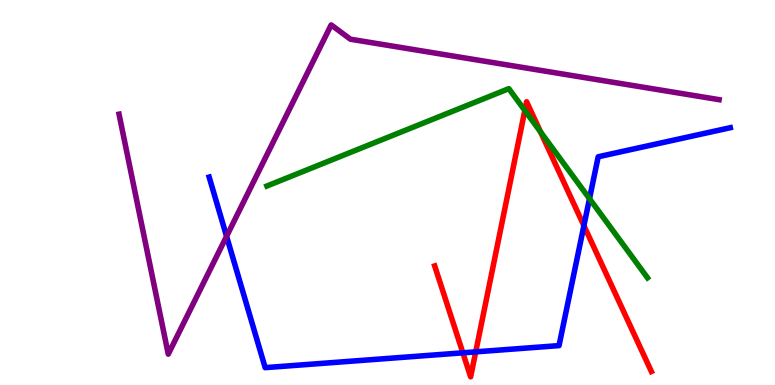[{'lines': ['blue', 'red'], 'intersections': [{'x': 5.97, 'y': 0.836}, {'x': 6.14, 'y': 0.861}, {'x': 7.53, 'y': 4.14}]}, {'lines': ['green', 'red'], 'intersections': [{'x': 6.77, 'y': 7.13}, {'x': 6.97, 'y': 6.57}]}, {'lines': ['purple', 'red'], 'intersections': []}, {'lines': ['blue', 'green'], 'intersections': [{'x': 7.61, 'y': 4.84}]}, {'lines': ['blue', 'purple'], 'intersections': [{'x': 2.92, 'y': 3.86}]}, {'lines': ['green', 'purple'], 'intersections': []}]